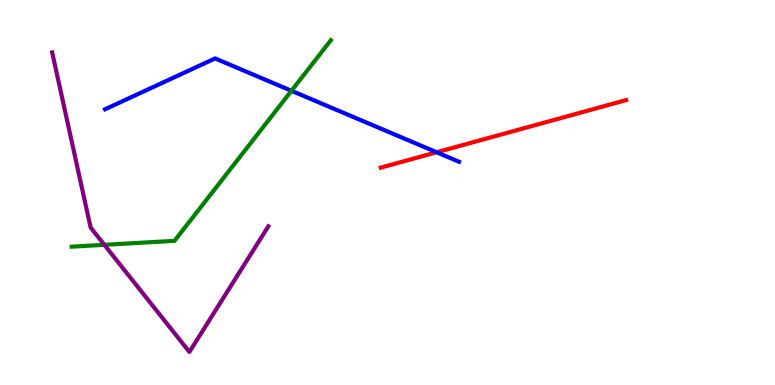[{'lines': ['blue', 'red'], 'intersections': [{'x': 5.63, 'y': 6.05}]}, {'lines': ['green', 'red'], 'intersections': []}, {'lines': ['purple', 'red'], 'intersections': []}, {'lines': ['blue', 'green'], 'intersections': [{'x': 3.76, 'y': 7.64}]}, {'lines': ['blue', 'purple'], 'intersections': []}, {'lines': ['green', 'purple'], 'intersections': [{'x': 1.35, 'y': 3.64}]}]